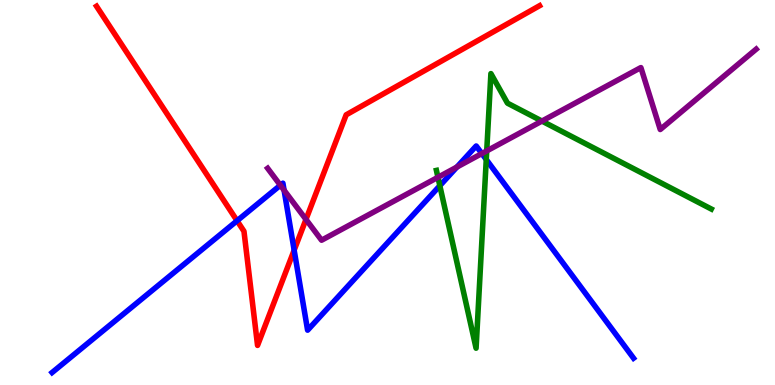[{'lines': ['blue', 'red'], 'intersections': [{'x': 3.06, 'y': 4.27}, {'x': 3.8, 'y': 3.5}]}, {'lines': ['green', 'red'], 'intersections': []}, {'lines': ['purple', 'red'], 'intersections': [{'x': 3.95, 'y': 4.3}]}, {'lines': ['blue', 'green'], 'intersections': [{'x': 5.68, 'y': 5.18}, {'x': 6.27, 'y': 5.86}]}, {'lines': ['blue', 'purple'], 'intersections': [{'x': 3.62, 'y': 5.19}, {'x': 3.67, 'y': 5.06}, {'x': 5.9, 'y': 5.66}, {'x': 6.22, 'y': 6.01}]}, {'lines': ['green', 'purple'], 'intersections': [{'x': 5.65, 'y': 5.39}, {'x': 6.28, 'y': 6.08}, {'x': 6.99, 'y': 6.86}]}]